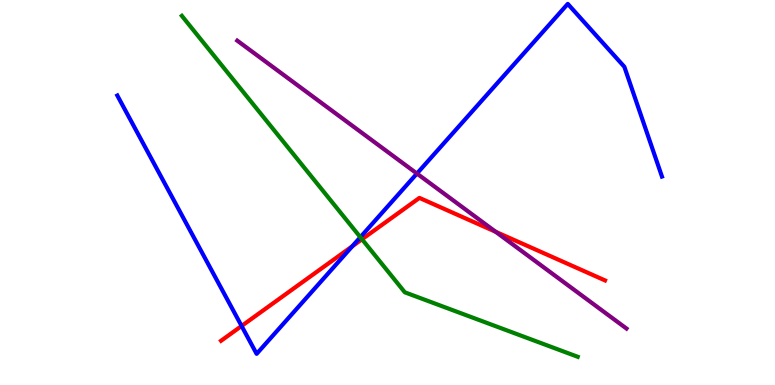[{'lines': ['blue', 'red'], 'intersections': [{'x': 3.12, 'y': 1.53}, {'x': 4.55, 'y': 3.6}]}, {'lines': ['green', 'red'], 'intersections': [{'x': 4.67, 'y': 3.79}]}, {'lines': ['purple', 'red'], 'intersections': [{'x': 6.4, 'y': 3.98}]}, {'lines': ['blue', 'green'], 'intersections': [{'x': 4.65, 'y': 3.84}]}, {'lines': ['blue', 'purple'], 'intersections': [{'x': 5.38, 'y': 5.49}]}, {'lines': ['green', 'purple'], 'intersections': []}]